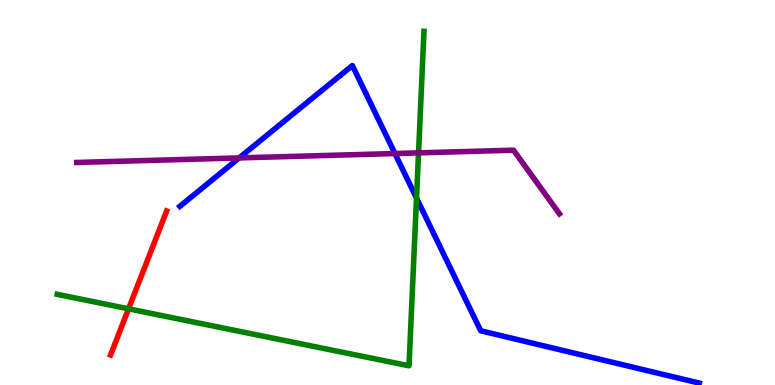[{'lines': ['blue', 'red'], 'intersections': []}, {'lines': ['green', 'red'], 'intersections': [{'x': 1.66, 'y': 1.98}]}, {'lines': ['purple', 'red'], 'intersections': []}, {'lines': ['blue', 'green'], 'intersections': [{'x': 5.37, 'y': 4.85}]}, {'lines': ['blue', 'purple'], 'intersections': [{'x': 3.09, 'y': 5.9}, {'x': 5.1, 'y': 6.01}]}, {'lines': ['green', 'purple'], 'intersections': [{'x': 5.4, 'y': 6.03}]}]